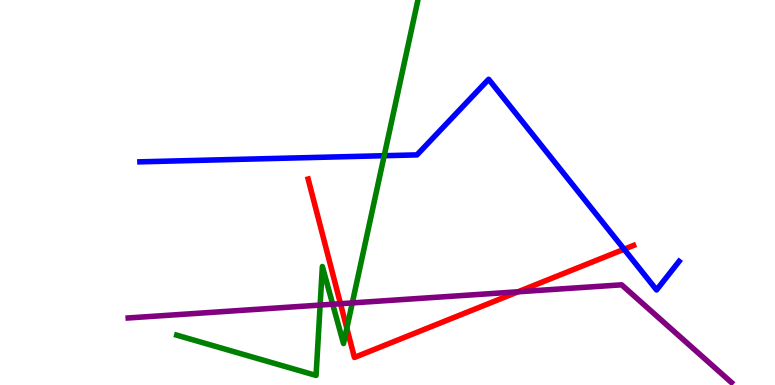[{'lines': ['blue', 'red'], 'intersections': [{'x': 8.05, 'y': 3.53}]}, {'lines': ['green', 'red'], 'intersections': [{'x': 4.48, 'y': 1.48}]}, {'lines': ['purple', 'red'], 'intersections': [{'x': 4.39, 'y': 2.11}, {'x': 6.68, 'y': 2.42}]}, {'lines': ['blue', 'green'], 'intersections': [{'x': 4.96, 'y': 5.96}]}, {'lines': ['blue', 'purple'], 'intersections': []}, {'lines': ['green', 'purple'], 'intersections': [{'x': 4.13, 'y': 2.08}, {'x': 4.29, 'y': 2.1}, {'x': 4.55, 'y': 2.13}]}]